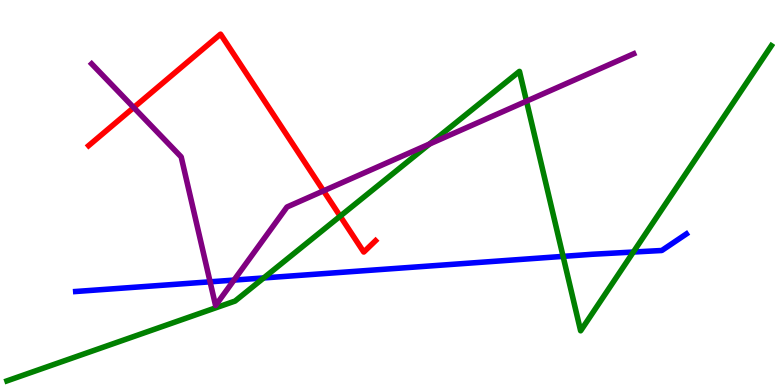[{'lines': ['blue', 'red'], 'intersections': []}, {'lines': ['green', 'red'], 'intersections': [{'x': 4.39, 'y': 4.39}]}, {'lines': ['purple', 'red'], 'intersections': [{'x': 1.73, 'y': 7.21}, {'x': 4.17, 'y': 5.04}]}, {'lines': ['blue', 'green'], 'intersections': [{'x': 3.4, 'y': 2.78}, {'x': 7.27, 'y': 3.34}, {'x': 8.17, 'y': 3.45}]}, {'lines': ['blue', 'purple'], 'intersections': [{'x': 2.71, 'y': 2.68}, {'x': 3.02, 'y': 2.72}]}, {'lines': ['green', 'purple'], 'intersections': [{'x': 5.54, 'y': 6.26}, {'x': 6.79, 'y': 7.37}]}]